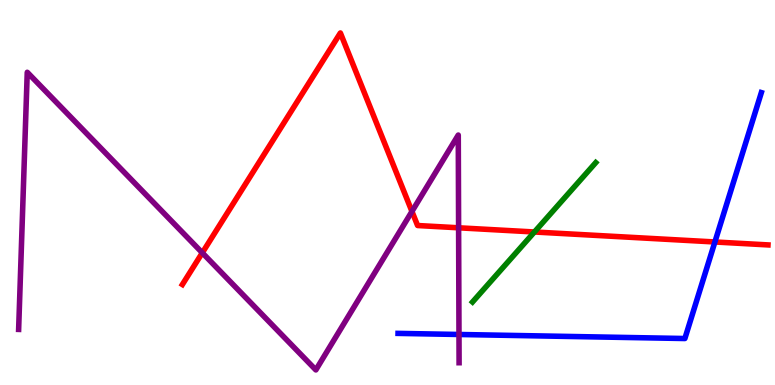[{'lines': ['blue', 'red'], 'intersections': [{'x': 9.22, 'y': 3.71}]}, {'lines': ['green', 'red'], 'intersections': [{'x': 6.9, 'y': 3.97}]}, {'lines': ['purple', 'red'], 'intersections': [{'x': 2.61, 'y': 3.43}, {'x': 5.32, 'y': 4.51}, {'x': 5.92, 'y': 4.08}]}, {'lines': ['blue', 'green'], 'intersections': []}, {'lines': ['blue', 'purple'], 'intersections': [{'x': 5.92, 'y': 1.31}]}, {'lines': ['green', 'purple'], 'intersections': []}]